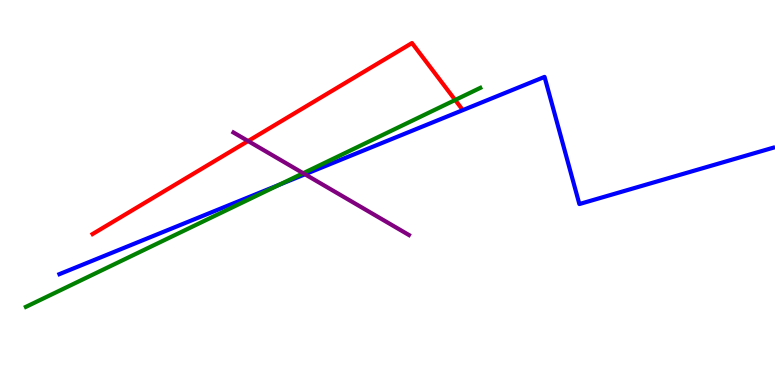[{'lines': ['blue', 'red'], 'intersections': []}, {'lines': ['green', 'red'], 'intersections': [{'x': 5.87, 'y': 7.4}]}, {'lines': ['purple', 'red'], 'intersections': [{'x': 3.2, 'y': 6.34}]}, {'lines': ['blue', 'green'], 'intersections': [{'x': 3.6, 'y': 5.2}]}, {'lines': ['blue', 'purple'], 'intersections': [{'x': 3.94, 'y': 5.47}]}, {'lines': ['green', 'purple'], 'intersections': [{'x': 3.91, 'y': 5.5}]}]